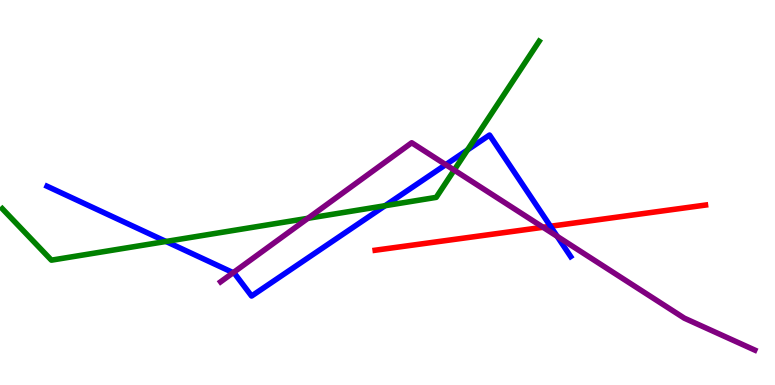[{'lines': ['blue', 'red'], 'intersections': [{'x': 7.1, 'y': 4.12}]}, {'lines': ['green', 'red'], 'intersections': []}, {'lines': ['purple', 'red'], 'intersections': [{'x': 7.01, 'y': 4.1}]}, {'lines': ['blue', 'green'], 'intersections': [{'x': 2.14, 'y': 3.73}, {'x': 4.97, 'y': 4.66}, {'x': 6.03, 'y': 6.1}]}, {'lines': ['blue', 'purple'], 'intersections': [{'x': 3.01, 'y': 2.92}, {'x': 5.75, 'y': 5.72}, {'x': 7.19, 'y': 3.86}]}, {'lines': ['green', 'purple'], 'intersections': [{'x': 3.97, 'y': 4.33}, {'x': 5.86, 'y': 5.58}]}]